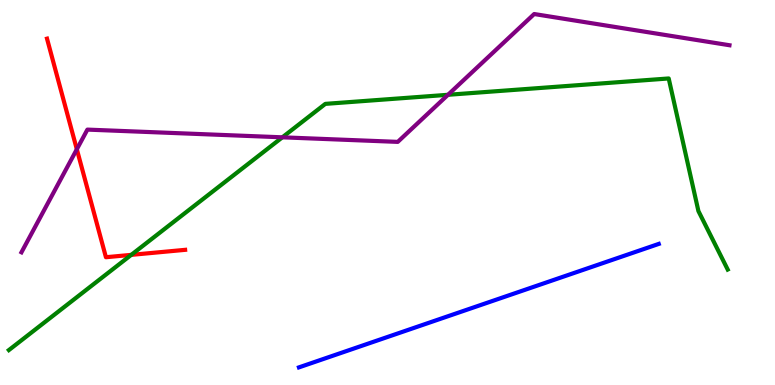[{'lines': ['blue', 'red'], 'intersections': []}, {'lines': ['green', 'red'], 'intersections': [{'x': 1.69, 'y': 3.38}]}, {'lines': ['purple', 'red'], 'intersections': [{'x': 0.991, 'y': 6.12}]}, {'lines': ['blue', 'green'], 'intersections': []}, {'lines': ['blue', 'purple'], 'intersections': []}, {'lines': ['green', 'purple'], 'intersections': [{'x': 3.64, 'y': 6.43}, {'x': 5.78, 'y': 7.54}]}]